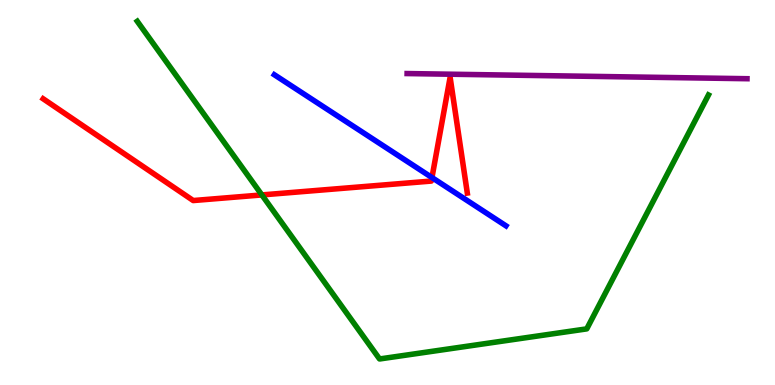[{'lines': ['blue', 'red'], 'intersections': [{'x': 5.57, 'y': 5.39}]}, {'lines': ['green', 'red'], 'intersections': [{'x': 3.38, 'y': 4.94}]}, {'lines': ['purple', 'red'], 'intersections': []}, {'lines': ['blue', 'green'], 'intersections': []}, {'lines': ['blue', 'purple'], 'intersections': []}, {'lines': ['green', 'purple'], 'intersections': []}]